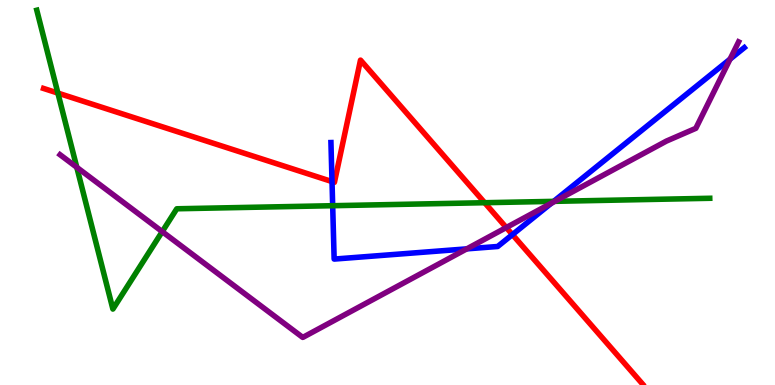[{'lines': ['blue', 'red'], 'intersections': [{'x': 4.28, 'y': 5.28}, {'x': 6.61, 'y': 3.91}]}, {'lines': ['green', 'red'], 'intersections': [{'x': 0.747, 'y': 7.58}, {'x': 6.25, 'y': 4.73}]}, {'lines': ['purple', 'red'], 'intersections': [{'x': 6.53, 'y': 4.09}]}, {'lines': ['blue', 'green'], 'intersections': [{'x': 4.29, 'y': 4.66}, {'x': 7.14, 'y': 4.77}]}, {'lines': ['blue', 'purple'], 'intersections': [{'x': 6.02, 'y': 3.54}, {'x': 7.11, 'y': 4.72}, {'x': 9.42, 'y': 8.46}]}, {'lines': ['green', 'purple'], 'intersections': [{'x': 0.991, 'y': 5.65}, {'x': 2.09, 'y': 3.98}, {'x': 7.16, 'y': 4.77}]}]